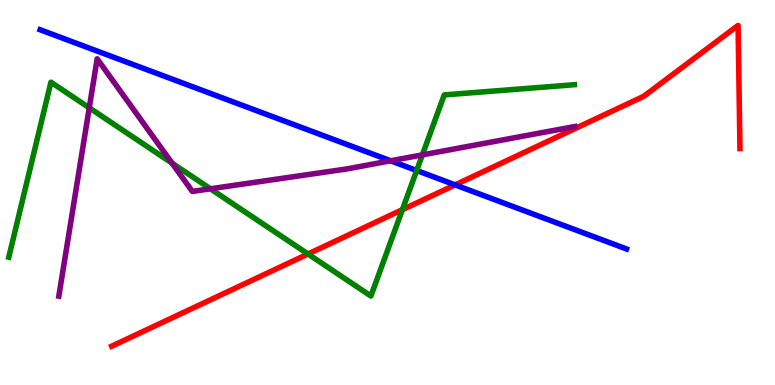[{'lines': ['blue', 'red'], 'intersections': [{'x': 5.87, 'y': 5.2}]}, {'lines': ['green', 'red'], 'intersections': [{'x': 3.97, 'y': 3.4}, {'x': 5.19, 'y': 4.55}]}, {'lines': ['purple', 'red'], 'intersections': []}, {'lines': ['blue', 'green'], 'intersections': [{'x': 5.38, 'y': 5.57}]}, {'lines': ['blue', 'purple'], 'intersections': [{'x': 5.04, 'y': 5.82}]}, {'lines': ['green', 'purple'], 'intersections': [{'x': 1.15, 'y': 7.2}, {'x': 2.22, 'y': 5.76}, {'x': 2.72, 'y': 5.1}, {'x': 5.45, 'y': 5.98}]}]